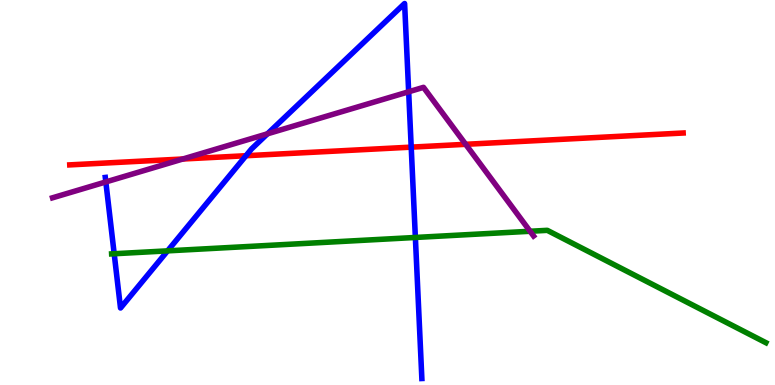[{'lines': ['blue', 'red'], 'intersections': [{'x': 3.17, 'y': 5.96}, {'x': 5.31, 'y': 6.18}]}, {'lines': ['green', 'red'], 'intersections': []}, {'lines': ['purple', 'red'], 'intersections': [{'x': 2.36, 'y': 5.87}, {'x': 6.01, 'y': 6.25}]}, {'lines': ['blue', 'green'], 'intersections': [{'x': 1.47, 'y': 3.41}, {'x': 2.16, 'y': 3.48}, {'x': 5.36, 'y': 3.83}]}, {'lines': ['blue', 'purple'], 'intersections': [{'x': 1.37, 'y': 5.27}, {'x': 3.45, 'y': 6.52}, {'x': 5.27, 'y': 7.62}]}, {'lines': ['green', 'purple'], 'intersections': [{'x': 6.84, 'y': 3.99}]}]